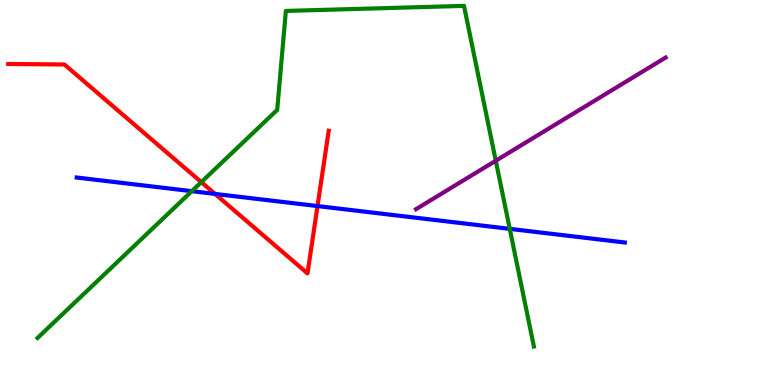[{'lines': ['blue', 'red'], 'intersections': [{'x': 2.77, 'y': 4.96}, {'x': 4.1, 'y': 4.65}]}, {'lines': ['green', 'red'], 'intersections': [{'x': 2.6, 'y': 5.27}]}, {'lines': ['purple', 'red'], 'intersections': []}, {'lines': ['blue', 'green'], 'intersections': [{'x': 2.47, 'y': 5.03}, {'x': 6.58, 'y': 4.06}]}, {'lines': ['blue', 'purple'], 'intersections': []}, {'lines': ['green', 'purple'], 'intersections': [{'x': 6.4, 'y': 5.83}]}]